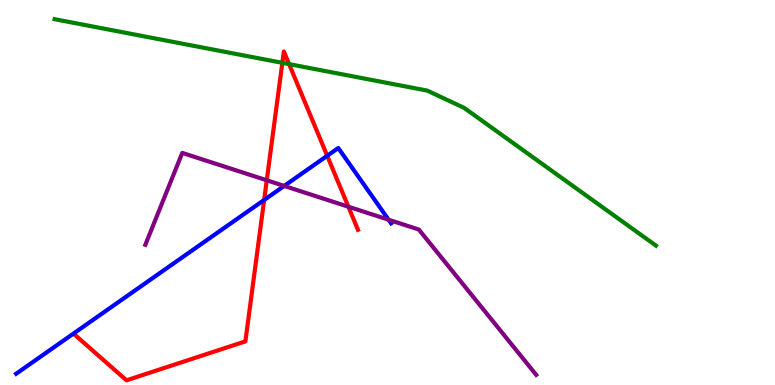[{'lines': ['blue', 'red'], 'intersections': [{'x': 3.41, 'y': 4.81}, {'x': 4.22, 'y': 5.95}]}, {'lines': ['green', 'red'], 'intersections': [{'x': 3.64, 'y': 8.37}, {'x': 3.73, 'y': 8.33}]}, {'lines': ['purple', 'red'], 'intersections': [{'x': 3.44, 'y': 5.32}, {'x': 4.5, 'y': 4.63}]}, {'lines': ['blue', 'green'], 'intersections': []}, {'lines': ['blue', 'purple'], 'intersections': [{'x': 3.67, 'y': 5.17}, {'x': 5.01, 'y': 4.29}]}, {'lines': ['green', 'purple'], 'intersections': []}]